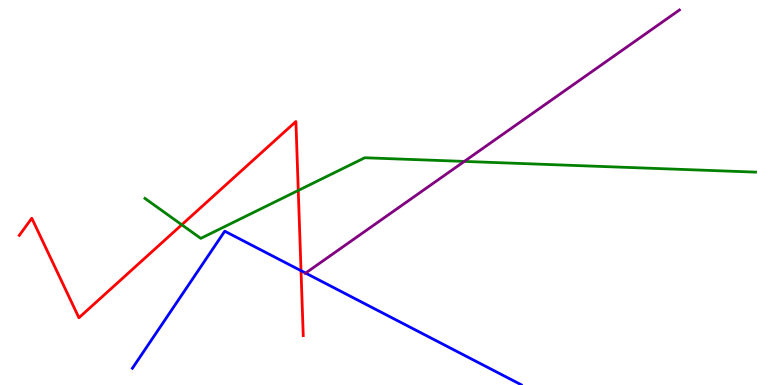[{'lines': ['blue', 'red'], 'intersections': [{'x': 3.88, 'y': 2.97}]}, {'lines': ['green', 'red'], 'intersections': [{'x': 2.35, 'y': 4.16}, {'x': 3.85, 'y': 5.05}]}, {'lines': ['purple', 'red'], 'intersections': []}, {'lines': ['blue', 'green'], 'intersections': []}, {'lines': ['blue', 'purple'], 'intersections': [{'x': 3.94, 'y': 2.91}]}, {'lines': ['green', 'purple'], 'intersections': [{'x': 5.99, 'y': 5.81}]}]